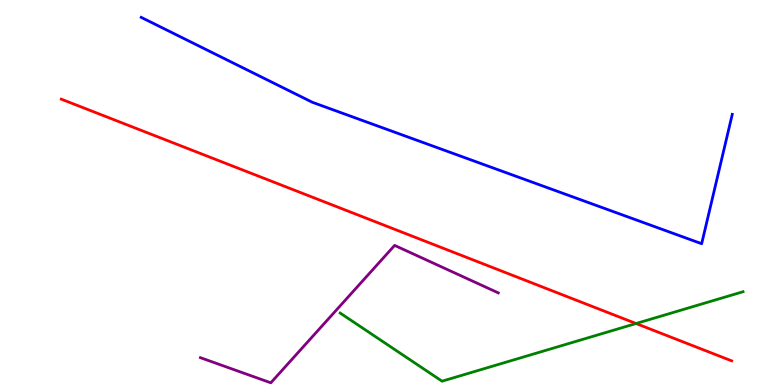[{'lines': ['blue', 'red'], 'intersections': []}, {'lines': ['green', 'red'], 'intersections': [{'x': 8.21, 'y': 1.6}]}, {'lines': ['purple', 'red'], 'intersections': []}, {'lines': ['blue', 'green'], 'intersections': []}, {'lines': ['blue', 'purple'], 'intersections': []}, {'lines': ['green', 'purple'], 'intersections': []}]